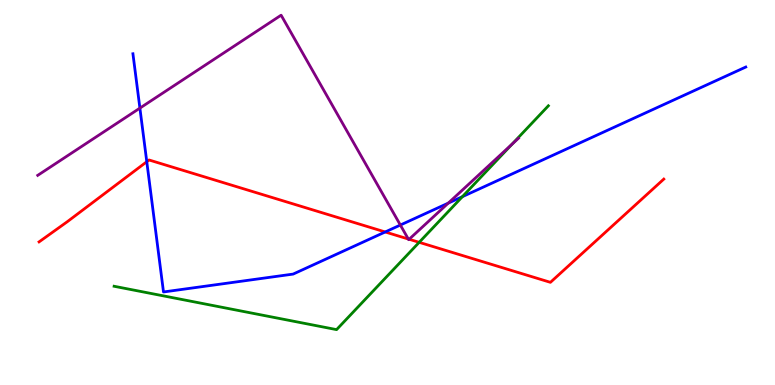[{'lines': ['blue', 'red'], 'intersections': [{'x': 1.89, 'y': 5.8}, {'x': 4.97, 'y': 3.97}]}, {'lines': ['green', 'red'], 'intersections': [{'x': 5.41, 'y': 3.71}]}, {'lines': ['purple', 'red'], 'intersections': [{'x': 5.27, 'y': 3.79}, {'x': 5.28, 'y': 3.79}]}, {'lines': ['blue', 'green'], 'intersections': [{'x': 5.97, 'y': 4.89}]}, {'lines': ['blue', 'purple'], 'intersections': [{'x': 1.81, 'y': 7.19}, {'x': 5.17, 'y': 4.15}, {'x': 5.78, 'y': 4.72}]}, {'lines': ['green', 'purple'], 'intersections': [{'x': 6.61, 'y': 6.26}]}]